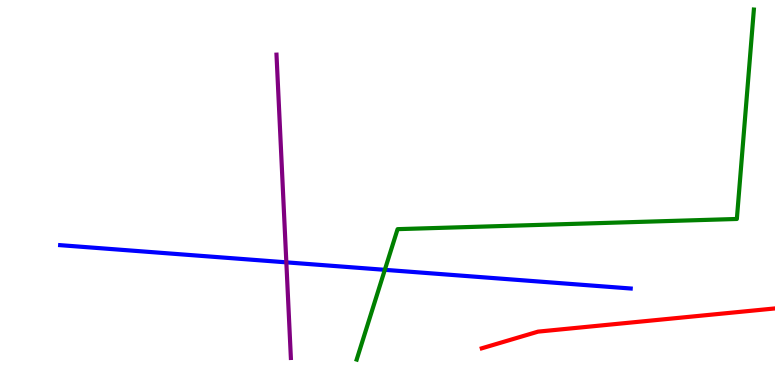[{'lines': ['blue', 'red'], 'intersections': []}, {'lines': ['green', 'red'], 'intersections': []}, {'lines': ['purple', 'red'], 'intersections': []}, {'lines': ['blue', 'green'], 'intersections': [{'x': 4.97, 'y': 2.99}]}, {'lines': ['blue', 'purple'], 'intersections': [{'x': 3.69, 'y': 3.19}]}, {'lines': ['green', 'purple'], 'intersections': []}]